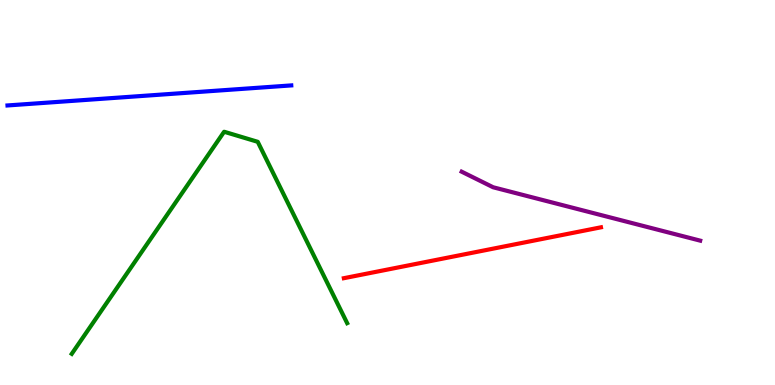[{'lines': ['blue', 'red'], 'intersections': []}, {'lines': ['green', 'red'], 'intersections': []}, {'lines': ['purple', 'red'], 'intersections': []}, {'lines': ['blue', 'green'], 'intersections': []}, {'lines': ['blue', 'purple'], 'intersections': []}, {'lines': ['green', 'purple'], 'intersections': []}]